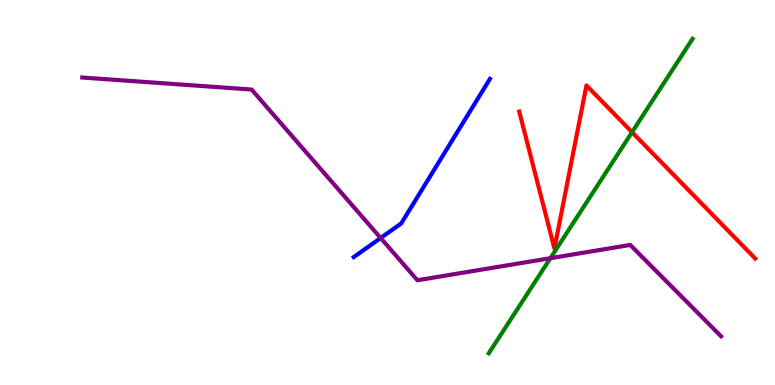[{'lines': ['blue', 'red'], 'intersections': []}, {'lines': ['green', 'red'], 'intersections': [{'x': 8.16, 'y': 6.57}]}, {'lines': ['purple', 'red'], 'intersections': []}, {'lines': ['blue', 'green'], 'intersections': []}, {'lines': ['blue', 'purple'], 'intersections': [{'x': 4.91, 'y': 3.82}]}, {'lines': ['green', 'purple'], 'intersections': [{'x': 7.1, 'y': 3.29}]}]